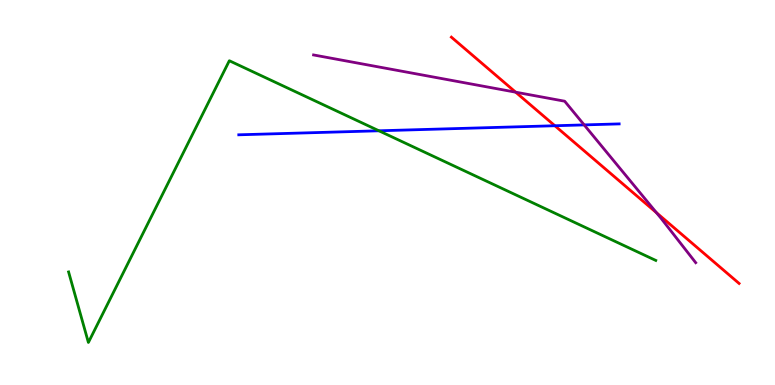[{'lines': ['blue', 'red'], 'intersections': [{'x': 7.16, 'y': 6.73}]}, {'lines': ['green', 'red'], 'intersections': []}, {'lines': ['purple', 'red'], 'intersections': [{'x': 6.65, 'y': 7.61}, {'x': 8.47, 'y': 4.48}]}, {'lines': ['blue', 'green'], 'intersections': [{'x': 4.89, 'y': 6.6}]}, {'lines': ['blue', 'purple'], 'intersections': [{'x': 7.54, 'y': 6.76}]}, {'lines': ['green', 'purple'], 'intersections': []}]